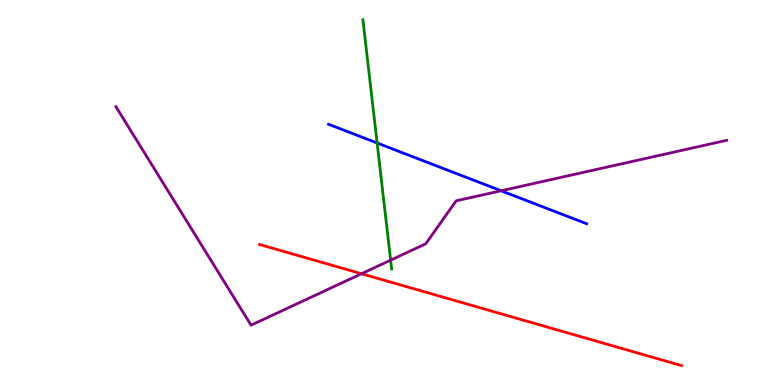[{'lines': ['blue', 'red'], 'intersections': []}, {'lines': ['green', 'red'], 'intersections': []}, {'lines': ['purple', 'red'], 'intersections': [{'x': 4.66, 'y': 2.89}]}, {'lines': ['blue', 'green'], 'intersections': [{'x': 4.87, 'y': 6.29}]}, {'lines': ['blue', 'purple'], 'intersections': [{'x': 6.47, 'y': 5.04}]}, {'lines': ['green', 'purple'], 'intersections': [{'x': 5.04, 'y': 3.24}]}]